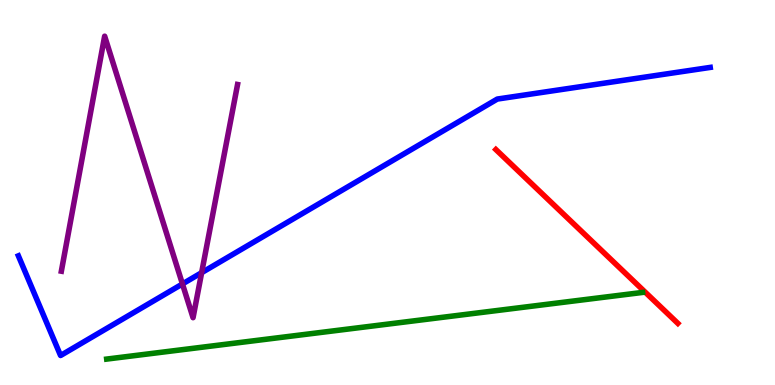[{'lines': ['blue', 'red'], 'intersections': []}, {'lines': ['green', 'red'], 'intersections': []}, {'lines': ['purple', 'red'], 'intersections': []}, {'lines': ['blue', 'green'], 'intersections': []}, {'lines': ['blue', 'purple'], 'intersections': [{'x': 2.35, 'y': 2.62}, {'x': 2.6, 'y': 2.92}]}, {'lines': ['green', 'purple'], 'intersections': []}]